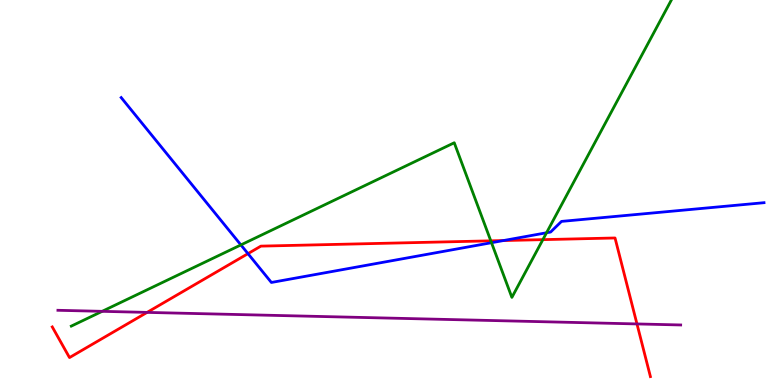[{'lines': ['blue', 'red'], 'intersections': [{'x': 3.2, 'y': 3.41}, {'x': 6.5, 'y': 3.75}]}, {'lines': ['green', 'red'], 'intersections': [{'x': 6.33, 'y': 3.74}, {'x': 7.0, 'y': 3.78}]}, {'lines': ['purple', 'red'], 'intersections': [{'x': 1.9, 'y': 1.89}, {'x': 8.22, 'y': 1.59}]}, {'lines': ['blue', 'green'], 'intersections': [{'x': 3.11, 'y': 3.64}, {'x': 6.34, 'y': 3.7}, {'x': 7.05, 'y': 3.95}]}, {'lines': ['blue', 'purple'], 'intersections': []}, {'lines': ['green', 'purple'], 'intersections': [{'x': 1.32, 'y': 1.91}]}]